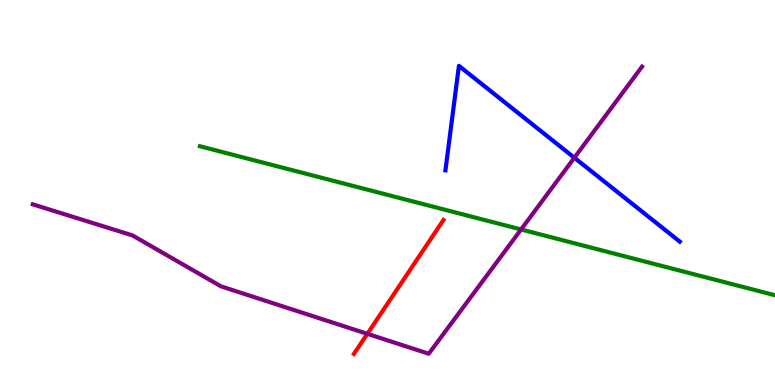[{'lines': ['blue', 'red'], 'intersections': []}, {'lines': ['green', 'red'], 'intersections': []}, {'lines': ['purple', 'red'], 'intersections': [{'x': 4.74, 'y': 1.33}]}, {'lines': ['blue', 'green'], 'intersections': []}, {'lines': ['blue', 'purple'], 'intersections': [{'x': 7.41, 'y': 5.9}]}, {'lines': ['green', 'purple'], 'intersections': [{'x': 6.72, 'y': 4.04}]}]